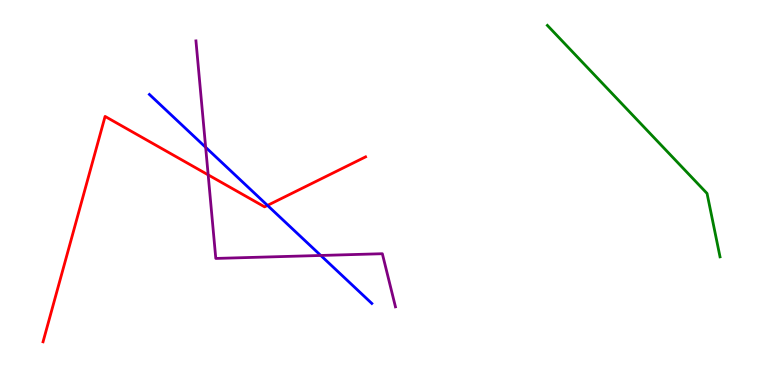[{'lines': ['blue', 'red'], 'intersections': [{'x': 3.45, 'y': 4.66}]}, {'lines': ['green', 'red'], 'intersections': []}, {'lines': ['purple', 'red'], 'intersections': [{'x': 2.69, 'y': 5.46}]}, {'lines': ['blue', 'green'], 'intersections': []}, {'lines': ['blue', 'purple'], 'intersections': [{'x': 2.65, 'y': 6.17}, {'x': 4.14, 'y': 3.36}]}, {'lines': ['green', 'purple'], 'intersections': []}]